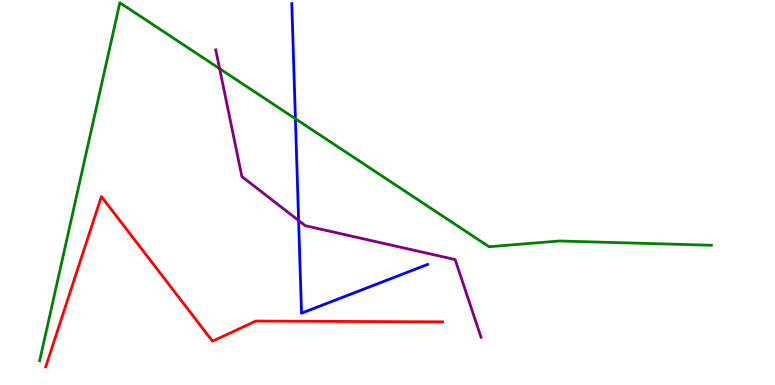[{'lines': ['blue', 'red'], 'intersections': []}, {'lines': ['green', 'red'], 'intersections': []}, {'lines': ['purple', 'red'], 'intersections': []}, {'lines': ['blue', 'green'], 'intersections': [{'x': 3.81, 'y': 6.92}]}, {'lines': ['blue', 'purple'], 'intersections': [{'x': 3.85, 'y': 4.27}]}, {'lines': ['green', 'purple'], 'intersections': [{'x': 2.83, 'y': 8.22}]}]